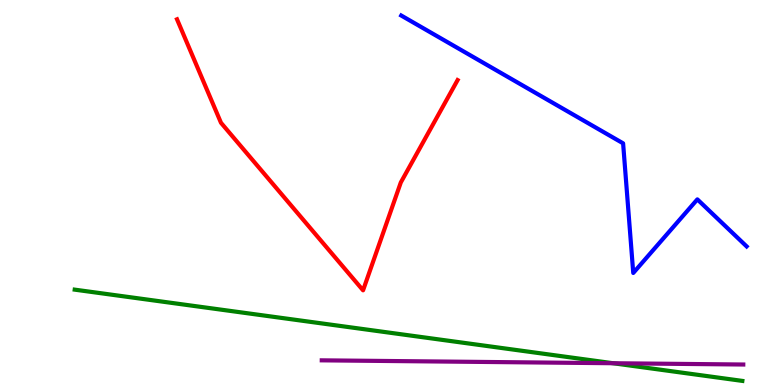[{'lines': ['blue', 'red'], 'intersections': []}, {'lines': ['green', 'red'], 'intersections': []}, {'lines': ['purple', 'red'], 'intersections': []}, {'lines': ['blue', 'green'], 'intersections': []}, {'lines': ['blue', 'purple'], 'intersections': []}, {'lines': ['green', 'purple'], 'intersections': [{'x': 7.91, 'y': 0.566}]}]